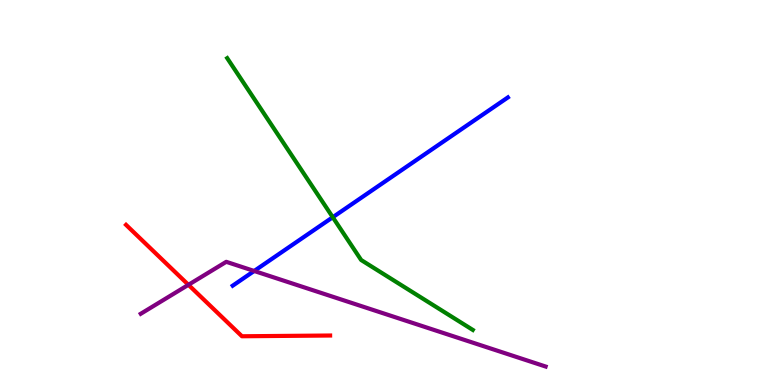[{'lines': ['blue', 'red'], 'intersections': []}, {'lines': ['green', 'red'], 'intersections': []}, {'lines': ['purple', 'red'], 'intersections': [{'x': 2.43, 'y': 2.6}]}, {'lines': ['blue', 'green'], 'intersections': [{'x': 4.29, 'y': 4.36}]}, {'lines': ['blue', 'purple'], 'intersections': [{'x': 3.28, 'y': 2.96}]}, {'lines': ['green', 'purple'], 'intersections': []}]